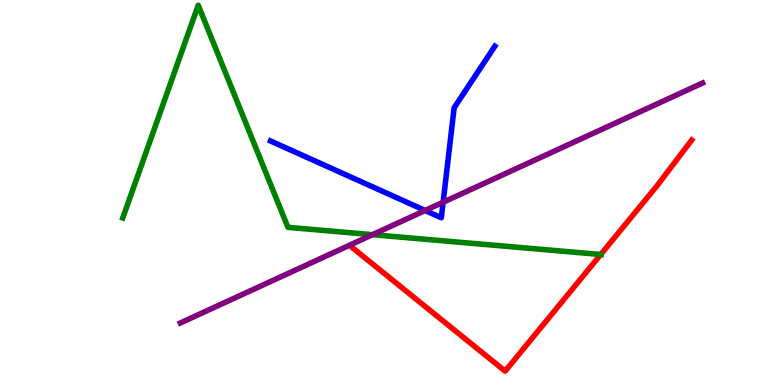[{'lines': ['blue', 'red'], 'intersections': []}, {'lines': ['green', 'red'], 'intersections': [{'x': 7.75, 'y': 3.39}]}, {'lines': ['purple', 'red'], 'intersections': []}, {'lines': ['blue', 'green'], 'intersections': []}, {'lines': ['blue', 'purple'], 'intersections': [{'x': 5.49, 'y': 4.53}, {'x': 5.72, 'y': 4.75}]}, {'lines': ['green', 'purple'], 'intersections': [{'x': 4.81, 'y': 3.9}]}]